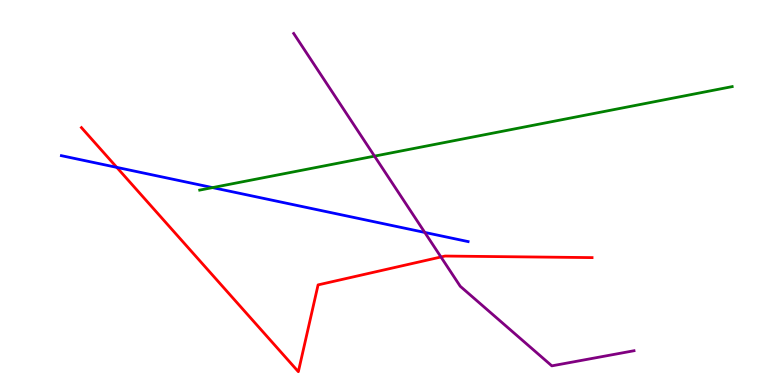[{'lines': ['blue', 'red'], 'intersections': [{'x': 1.51, 'y': 5.65}]}, {'lines': ['green', 'red'], 'intersections': []}, {'lines': ['purple', 'red'], 'intersections': [{'x': 5.69, 'y': 3.33}]}, {'lines': ['blue', 'green'], 'intersections': [{'x': 2.74, 'y': 5.13}]}, {'lines': ['blue', 'purple'], 'intersections': [{'x': 5.48, 'y': 3.96}]}, {'lines': ['green', 'purple'], 'intersections': [{'x': 4.83, 'y': 5.94}]}]